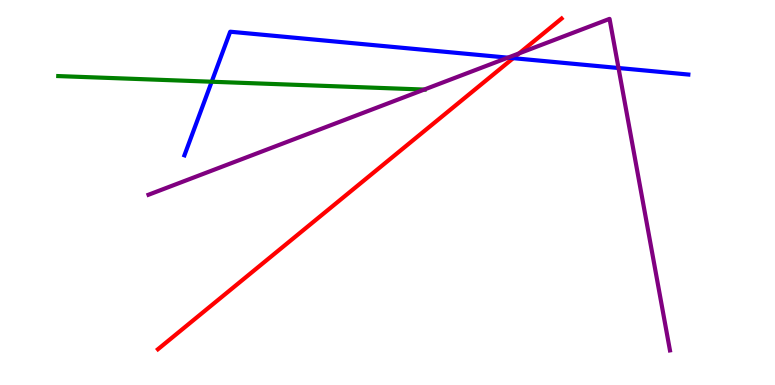[{'lines': ['blue', 'red'], 'intersections': [{'x': 6.62, 'y': 8.49}]}, {'lines': ['green', 'red'], 'intersections': []}, {'lines': ['purple', 'red'], 'intersections': [{'x': 6.7, 'y': 8.61}]}, {'lines': ['blue', 'green'], 'intersections': [{'x': 2.73, 'y': 7.88}]}, {'lines': ['blue', 'purple'], 'intersections': [{'x': 6.55, 'y': 8.5}, {'x': 7.98, 'y': 8.23}]}, {'lines': ['green', 'purple'], 'intersections': [{'x': 5.47, 'y': 7.67}]}]